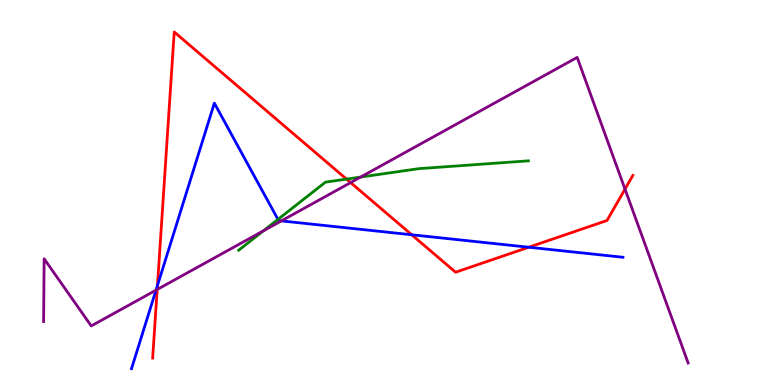[{'lines': ['blue', 'red'], 'intersections': [{'x': 2.03, 'y': 2.58}, {'x': 5.31, 'y': 3.9}, {'x': 6.82, 'y': 3.58}]}, {'lines': ['green', 'red'], 'intersections': [{'x': 4.47, 'y': 5.35}]}, {'lines': ['purple', 'red'], 'intersections': [{'x': 2.03, 'y': 2.48}, {'x': 4.52, 'y': 5.26}, {'x': 8.06, 'y': 5.09}]}, {'lines': ['blue', 'green'], 'intersections': [{'x': 3.59, 'y': 4.3}]}, {'lines': ['blue', 'purple'], 'intersections': [{'x': 2.01, 'y': 2.46}, {'x': 3.63, 'y': 4.26}]}, {'lines': ['green', 'purple'], 'intersections': [{'x': 3.4, 'y': 4.01}, {'x': 4.65, 'y': 5.4}]}]